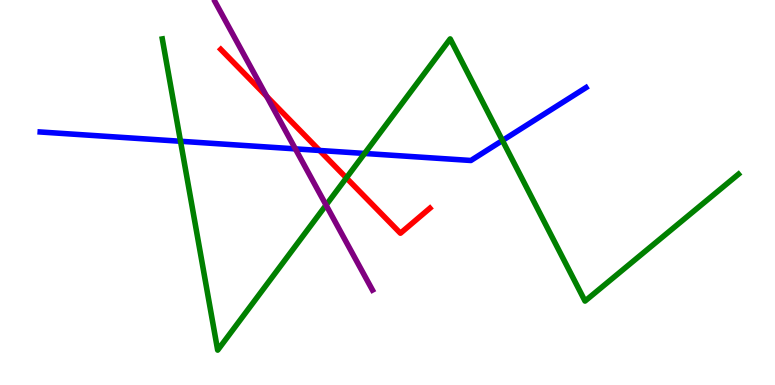[{'lines': ['blue', 'red'], 'intersections': [{'x': 4.12, 'y': 6.09}]}, {'lines': ['green', 'red'], 'intersections': [{'x': 4.47, 'y': 5.38}]}, {'lines': ['purple', 'red'], 'intersections': [{'x': 3.44, 'y': 7.5}]}, {'lines': ['blue', 'green'], 'intersections': [{'x': 2.33, 'y': 6.33}, {'x': 4.7, 'y': 6.01}, {'x': 6.48, 'y': 6.35}]}, {'lines': ['blue', 'purple'], 'intersections': [{'x': 3.81, 'y': 6.13}]}, {'lines': ['green', 'purple'], 'intersections': [{'x': 4.21, 'y': 4.67}]}]